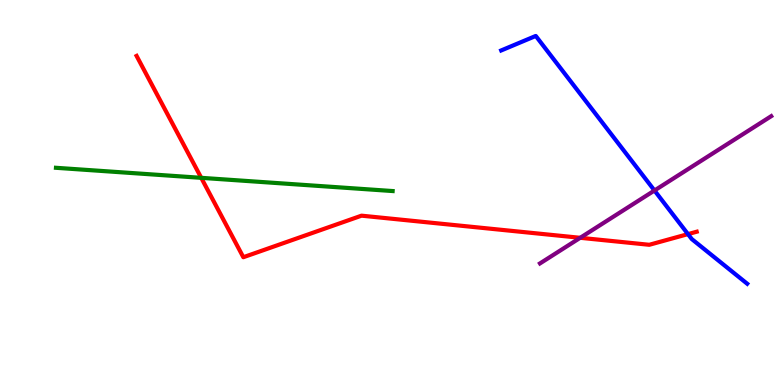[{'lines': ['blue', 'red'], 'intersections': [{'x': 8.88, 'y': 3.92}]}, {'lines': ['green', 'red'], 'intersections': [{'x': 2.6, 'y': 5.38}]}, {'lines': ['purple', 'red'], 'intersections': [{'x': 7.49, 'y': 3.82}]}, {'lines': ['blue', 'green'], 'intersections': []}, {'lines': ['blue', 'purple'], 'intersections': [{'x': 8.44, 'y': 5.05}]}, {'lines': ['green', 'purple'], 'intersections': []}]